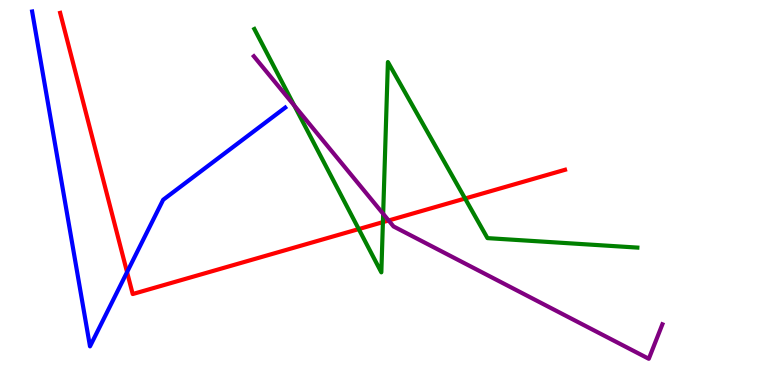[{'lines': ['blue', 'red'], 'intersections': [{'x': 1.64, 'y': 2.93}]}, {'lines': ['green', 'red'], 'intersections': [{'x': 4.63, 'y': 4.05}, {'x': 4.94, 'y': 4.23}, {'x': 6.0, 'y': 4.84}]}, {'lines': ['purple', 'red'], 'intersections': [{'x': 5.01, 'y': 4.27}]}, {'lines': ['blue', 'green'], 'intersections': []}, {'lines': ['blue', 'purple'], 'intersections': []}, {'lines': ['green', 'purple'], 'intersections': [{'x': 3.8, 'y': 7.26}, {'x': 4.94, 'y': 4.45}]}]